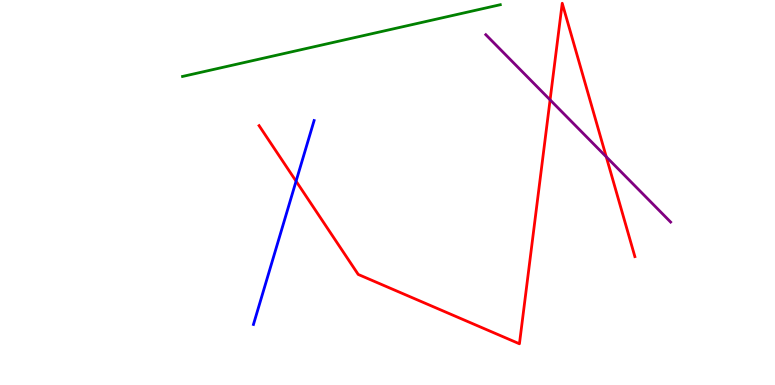[{'lines': ['blue', 'red'], 'intersections': [{'x': 3.82, 'y': 5.29}]}, {'lines': ['green', 'red'], 'intersections': []}, {'lines': ['purple', 'red'], 'intersections': [{'x': 7.1, 'y': 7.41}, {'x': 7.82, 'y': 5.93}]}, {'lines': ['blue', 'green'], 'intersections': []}, {'lines': ['blue', 'purple'], 'intersections': []}, {'lines': ['green', 'purple'], 'intersections': []}]